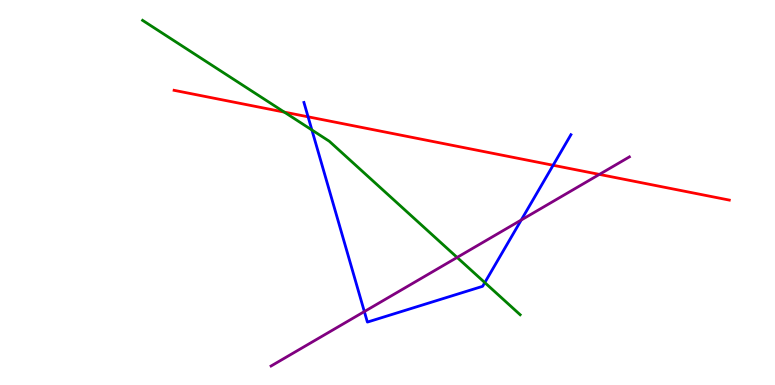[{'lines': ['blue', 'red'], 'intersections': [{'x': 3.98, 'y': 6.97}, {'x': 7.14, 'y': 5.71}]}, {'lines': ['green', 'red'], 'intersections': [{'x': 3.67, 'y': 7.09}]}, {'lines': ['purple', 'red'], 'intersections': [{'x': 7.73, 'y': 5.47}]}, {'lines': ['blue', 'green'], 'intersections': [{'x': 4.02, 'y': 6.62}, {'x': 6.26, 'y': 2.66}]}, {'lines': ['blue', 'purple'], 'intersections': [{'x': 4.7, 'y': 1.91}, {'x': 6.73, 'y': 4.29}]}, {'lines': ['green', 'purple'], 'intersections': [{'x': 5.9, 'y': 3.31}]}]